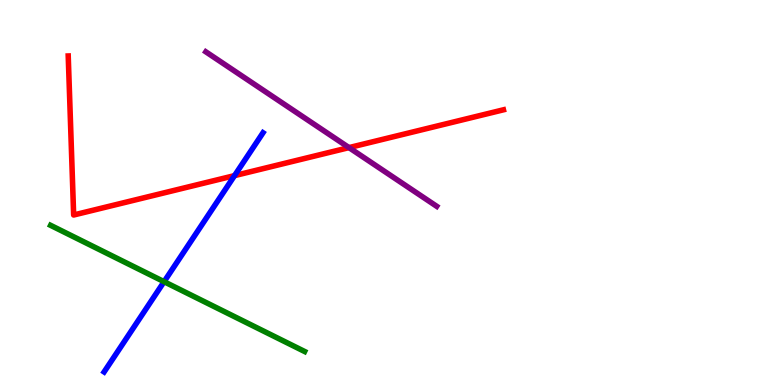[{'lines': ['blue', 'red'], 'intersections': [{'x': 3.03, 'y': 5.44}]}, {'lines': ['green', 'red'], 'intersections': []}, {'lines': ['purple', 'red'], 'intersections': [{'x': 4.5, 'y': 6.17}]}, {'lines': ['blue', 'green'], 'intersections': [{'x': 2.12, 'y': 2.68}]}, {'lines': ['blue', 'purple'], 'intersections': []}, {'lines': ['green', 'purple'], 'intersections': []}]